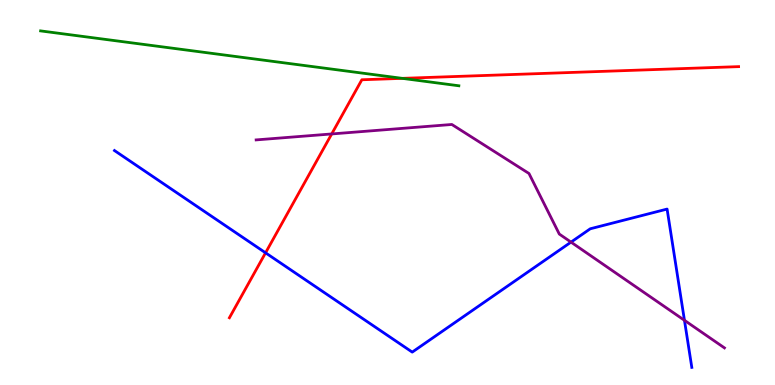[{'lines': ['blue', 'red'], 'intersections': [{'x': 3.43, 'y': 3.43}]}, {'lines': ['green', 'red'], 'intersections': [{'x': 5.19, 'y': 7.96}]}, {'lines': ['purple', 'red'], 'intersections': [{'x': 4.28, 'y': 6.52}]}, {'lines': ['blue', 'green'], 'intersections': []}, {'lines': ['blue', 'purple'], 'intersections': [{'x': 7.37, 'y': 3.71}, {'x': 8.83, 'y': 1.68}]}, {'lines': ['green', 'purple'], 'intersections': []}]